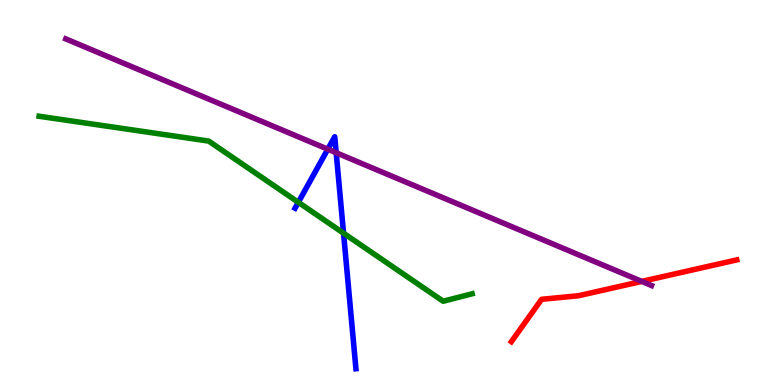[{'lines': ['blue', 'red'], 'intersections': []}, {'lines': ['green', 'red'], 'intersections': []}, {'lines': ['purple', 'red'], 'intersections': [{'x': 8.28, 'y': 2.69}]}, {'lines': ['blue', 'green'], 'intersections': [{'x': 3.85, 'y': 4.75}, {'x': 4.43, 'y': 3.94}]}, {'lines': ['blue', 'purple'], 'intersections': [{'x': 4.23, 'y': 6.12}, {'x': 4.34, 'y': 6.03}]}, {'lines': ['green', 'purple'], 'intersections': []}]